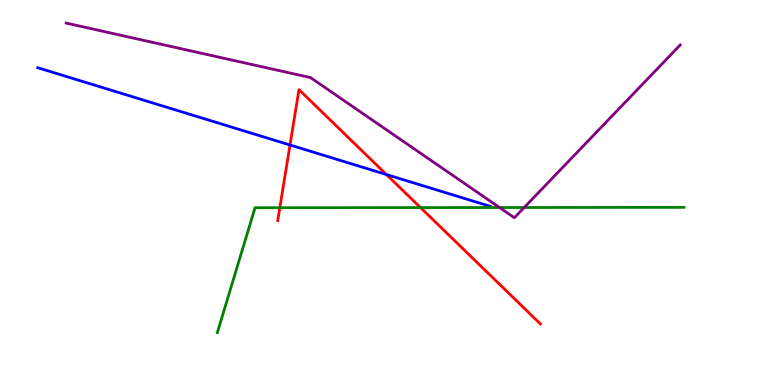[{'lines': ['blue', 'red'], 'intersections': [{'x': 3.74, 'y': 6.23}, {'x': 4.99, 'y': 5.47}]}, {'lines': ['green', 'red'], 'intersections': [{'x': 3.61, 'y': 4.6}, {'x': 5.43, 'y': 4.61}]}, {'lines': ['purple', 'red'], 'intersections': []}, {'lines': ['blue', 'green'], 'intersections': []}, {'lines': ['blue', 'purple'], 'intersections': []}, {'lines': ['green', 'purple'], 'intersections': [{'x': 6.45, 'y': 4.61}, {'x': 6.76, 'y': 4.61}]}]